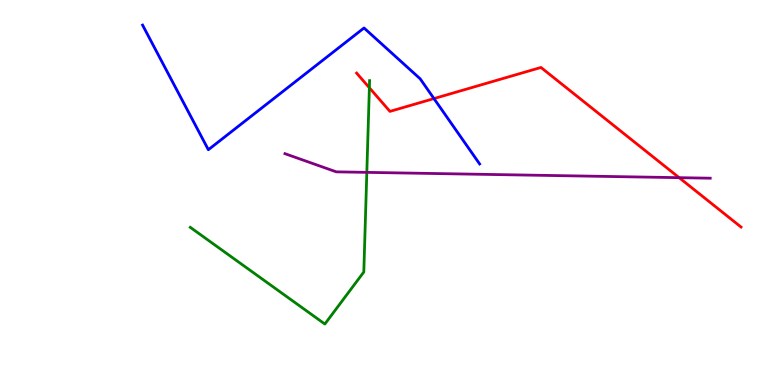[{'lines': ['blue', 'red'], 'intersections': [{'x': 5.6, 'y': 7.44}]}, {'lines': ['green', 'red'], 'intersections': [{'x': 4.77, 'y': 7.72}]}, {'lines': ['purple', 'red'], 'intersections': [{'x': 8.76, 'y': 5.39}]}, {'lines': ['blue', 'green'], 'intersections': []}, {'lines': ['blue', 'purple'], 'intersections': []}, {'lines': ['green', 'purple'], 'intersections': [{'x': 4.73, 'y': 5.52}]}]